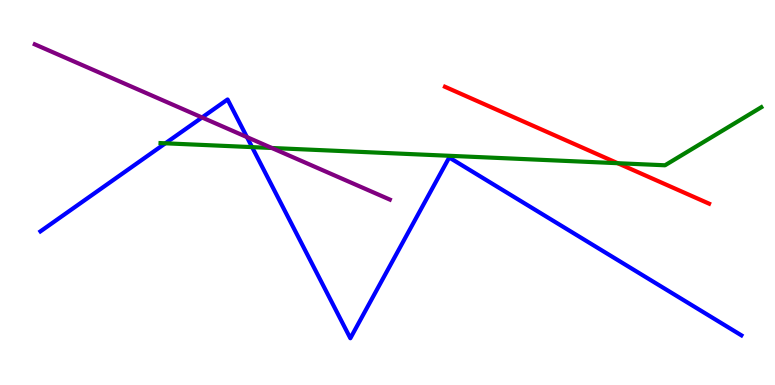[{'lines': ['blue', 'red'], 'intersections': []}, {'lines': ['green', 'red'], 'intersections': [{'x': 7.97, 'y': 5.76}]}, {'lines': ['purple', 'red'], 'intersections': []}, {'lines': ['blue', 'green'], 'intersections': [{'x': 2.13, 'y': 6.28}, {'x': 3.25, 'y': 6.18}]}, {'lines': ['blue', 'purple'], 'intersections': [{'x': 2.61, 'y': 6.95}, {'x': 3.19, 'y': 6.44}]}, {'lines': ['green', 'purple'], 'intersections': [{'x': 3.51, 'y': 6.16}]}]